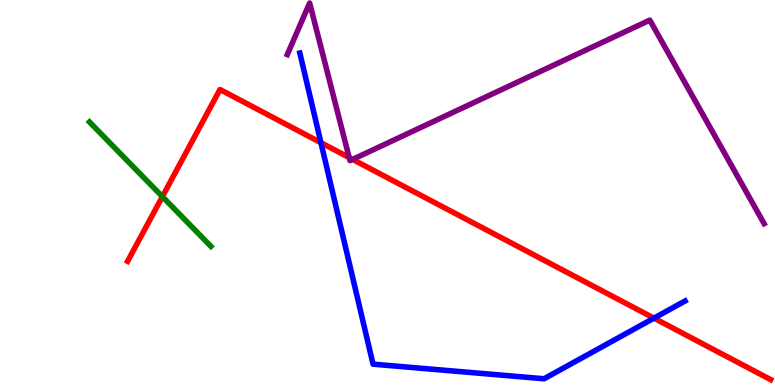[{'lines': ['blue', 'red'], 'intersections': [{'x': 4.14, 'y': 6.29}, {'x': 8.44, 'y': 1.74}]}, {'lines': ['green', 'red'], 'intersections': [{'x': 2.1, 'y': 4.89}]}, {'lines': ['purple', 'red'], 'intersections': [{'x': 4.51, 'y': 5.91}, {'x': 4.55, 'y': 5.86}]}, {'lines': ['blue', 'green'], 'intersections': []}, {'lines': ['blue', 'purple'], 'intersections': []}, {'lines': ['green', 'purple'], 'intersections': []}]